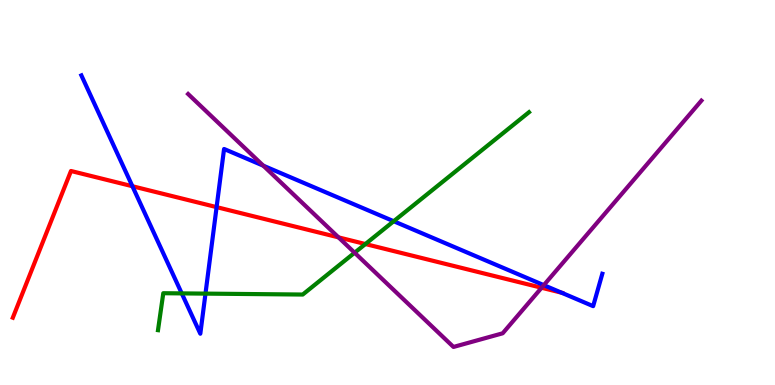[{'lines': ['blue', 'red'], 'intersections': [{'x': 1.71, 'y': 5.16}, {'x': 2.79, 'y': 4.62}, {'x': 7.25, 'y': 2.4}]}, {'lines': ['green', 'red'], 'intersections': [{'x': 4.71, 'y': 3.66}]}, {'lines': ['purple', 'red'], 'intersections': [{'x': 4.37, 'y': 3.83}, {'x': 6.99, 'y': 2.53}]}, {'lines': ['blue', 'green'], 'intersections': [{'x': 2.35, 'y': 2.38}, {'x': 2.65, 'y': 2.37}, {'x': 5.08, 'y': 4.25}]}, {'lines': ['blue', 'purple'], 'intersections': [{'x': 3.4, 'y': 5.7}, {'x': 7.02, 'y': 2.59}]}, {'lines': ['green', 'purple'], 'intersections': [{'x': 4.58, 'y': 3.44}]}]